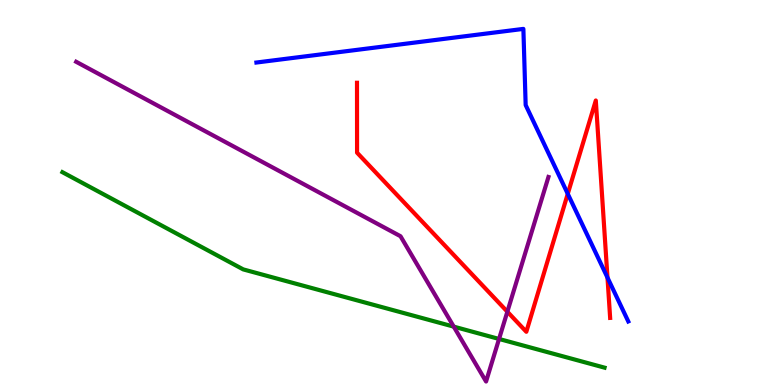[{'lines': ['blue', 'red'], 'intersections': [{'x': 7.33, 'y': 4.97}, {'x': 7.84, 'y': 2.79}]}, {'lines': ['green', 'red'], 'intersections': []}, {'lines': ['purple', 'red'], 'intersections': [{'x': 6.55, 'y': 1.9}]}, {'lines': ['blue', 'green'], 'intersections': []}, {'lines': ['blue', 'purple'], 'intersections': []}, {'lines': ['green', 'purple'], 'intersections': [{'x': 5.85, 'y': 1.52}, {'x': 6.44, 'y': 1.2}]}]